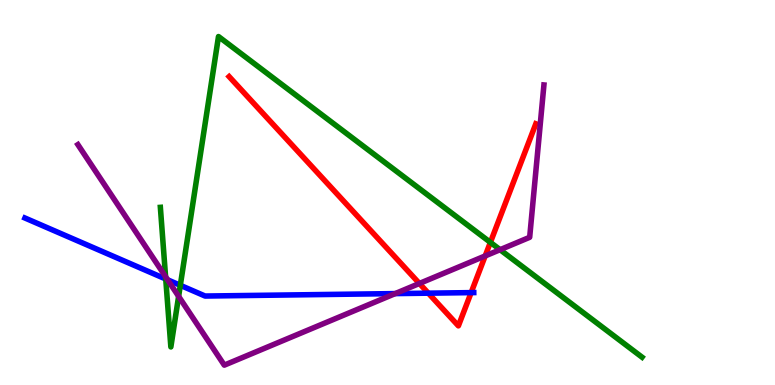[{'lines': ['blue', 'red'], 'intersections': [{'x': 5.53, 'y': 2.39}, {'x': 6.08, 'y': 2.4}]}, {'lines': ['green', 'red'], 'intersections': [{'x': 6.33, 'y': 3.7}]}, {'lines': ['purple', 'red'], 'intersections': [{'x': 5.41, 'y': 2.64}, {'x': 6.26, 'y': 3.35}]}, {'lines': ['blue', 'green'], 'intersections': [{'x': 2.14, 'y': 2.75}, {'x': 2.33, 'y': 2.59}]}, {'lines': ['blue', 'purple'], 'intersections': [{'x': 2.16, 'y': 2.73}, {'x': 5.1, 'y': 2.37}]}, {'lines': ['green', 'purple'], 'intersections': [{'x': 2.14, 'y': 2.81}, {'x': 2.3, 'y': 2.3}, {'x': 6.45, 'y': 3.51}]}]